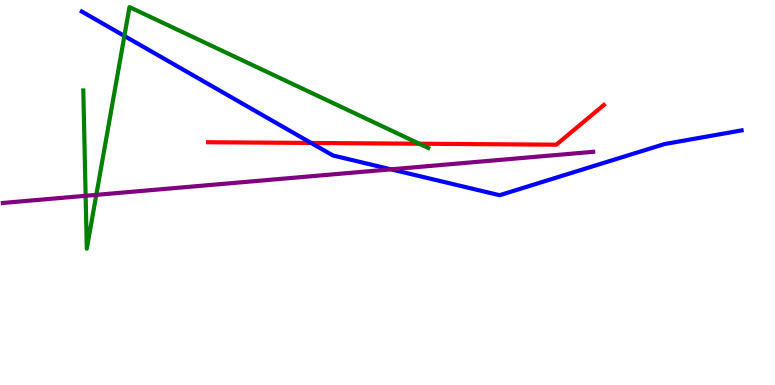[{'lines': ['blue', 'red'], 'intersections': [{'x': 4.01, 'y': 6.29}]}, {'lines': ['green', 'red'], 'intersections': [{'x': 5.41, 'y': 6.27}]}, {'lines': ['purple', 'red'], 'intersections': []}, {'lines': ['blue', 'green'], 'intersections': [{'x': 1.6, 'y': 9.07}]}, {'lines': ['blue', 'purple'], 'intersections': [{'x': 5.05, 'y': 5.6}]}, {'lines': ['green', 'purple'], 'intersections': [{'x': 1.1, 'y': 4.91}, {'x': 1.24, 'y': 4.94}]}]